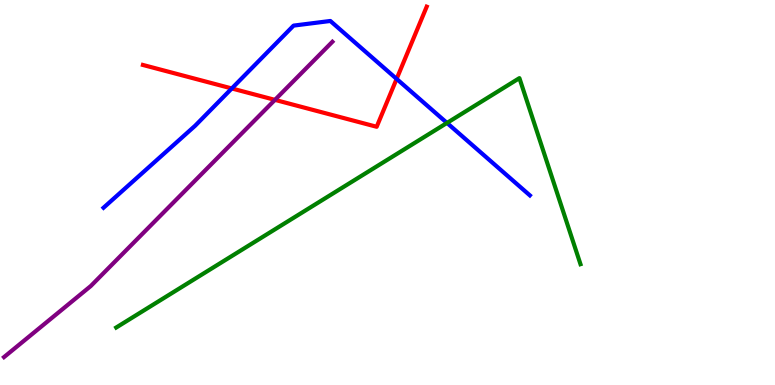[{'lines': ['blue', 'red'], 'intersections': [{'x': 2.99, 'y': 7.7}, {'x': 5.12, 'y': 7.95}]}, {'lines': ['green', 'red'], 'intersections': []}, {'lines': ['purple', 'red'], 'intersections': [{'x': 3.55, 'y': 7.41}]}, {'lines': ['blue', 'green'], 'intersections': [{'x': 5.77, 'y': 6.81}]}, {'lines': ['blue', 'purple'], 'intersections': []}, {'lines': ['green', 'purple'], 'intersections': []}]